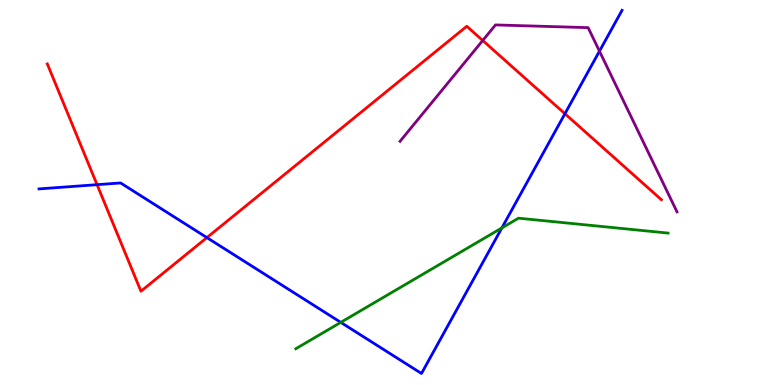[{'lines': ['blue', 'red'], 'intersections': [{'x': 1.25, 'y': 5.2}, {'x': 2.67, 'y': 3.83}, {'x': 7.29, 'y': 7.05}]}, {'lines': ['green', 'red'], 'intersections': []}, {'lines': ['purple', 'red'], 'intersections': [{'x': 6.23, 'y': 8.95}]}, {'lines': ['blue', 'green'], 'intersections': [{'x': 4.4, 'y': 1.63}, {'x': 6.48, 'y': 4.08}]}, {'lines': ['blue', 'purple'], 'intersections': [{'x': 7.74, 'y': 8.67}]}, {'lines': ['green', 'purple'], 'intersections': []}]